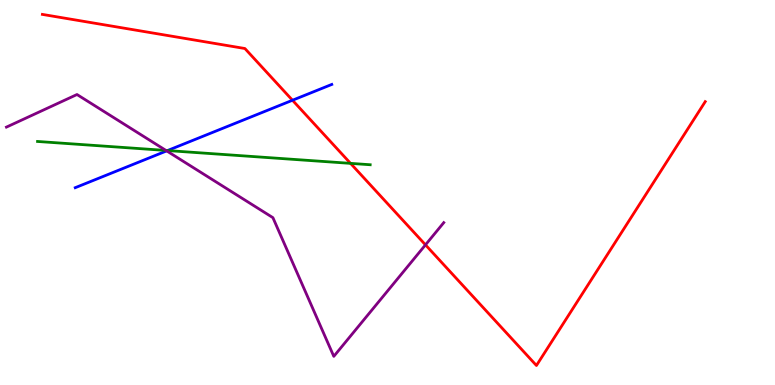[{'lines': ['blue', 'red'], 'intersections': [{'x': 3.77, 'y': 7.4}]}, {'lines': ['green', 'red'], 'intersections': [{'x': 4.52, 'y': 5.76}]}, {'lines': ['purple', 'red'], 'intersections': [{'x': 5.49, 'y': 3.64}]}, {'lines': ['blue', 'green'], 'intersections': [{'x': 2.16, 'y': 6.09}]}, {'lines': ['blue', 'purple'], 'intersections': [{'x': 2.15, 'y': 6.08}]}, {'lines': ['green', 'purple'], 'intersections': [{'x': 2.14, 'y': 6.09}]}]